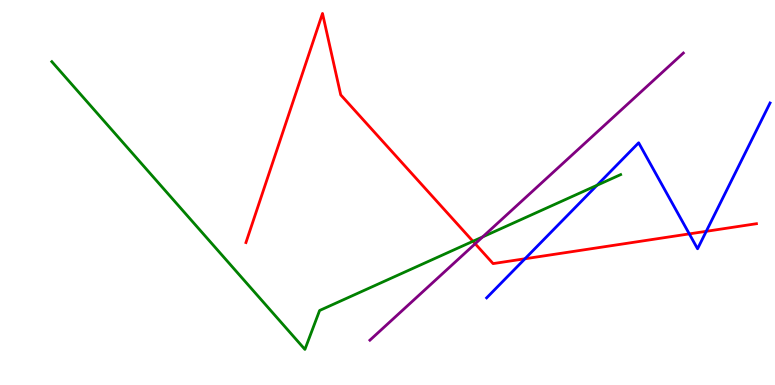[{'lines': ['blue', 'red'], 'intersections': [{'x': 6.77, 'y': 3.28}, {'x': 8.89, 'y': 3.93}, {'x': 9.11, 'y': 3.99}]}, {'lines': ['green', 'red'], 'intersections': [{'x': 6.1, 'y': 3.73}]}, {'lines': ['purple', 'red'], 'intersections': [{'x': 6.13, 'y': 3.67}]}, {'lines': ['blue', 'green'], 'intersections': [{'x': 7.7, 'y': 5.19}]}, {'lines': ['blue', 'purple'], 'intersections': []}, {'lines': ['green', 'purple'], 'intersections': [{'x': 6.23, 'y': 3.85}]}]